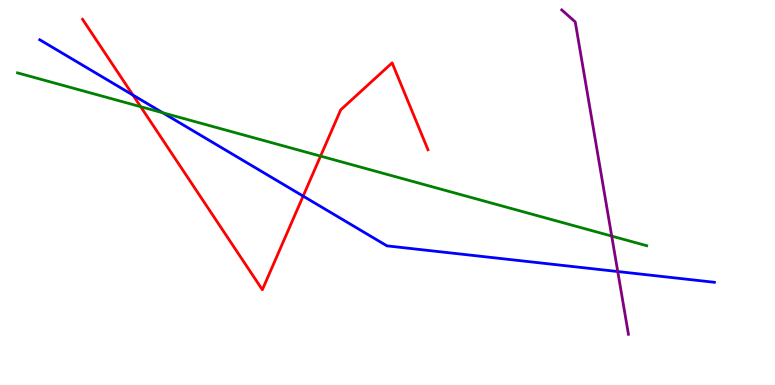[{'lines': ['blue', 'red'], 'intersections': [{'x': 1.72, 'y': 7.53}, {'x': 3.91, 'y': 4.91}]}, {'lines': ['green', 'red'], 'intersections': [{'x': 1.82, 'y': 7.23}, {'x': 4.14, 'y': 5.95}]}, {'lines': ['purple', 'red'], 'intersections': []}, {'lines': ['blue', 'green'], 'intersections': [{'x': 2.1, 'y': 7.07}]}, {'lines': ['blue', 'purple'], 'intersections': [{'x': 7.97, 'y': 2.95}]}, {'lines': ['green', 'purple'], 'intersections': [{'x': 7.89, 'y': 3.87}]}]